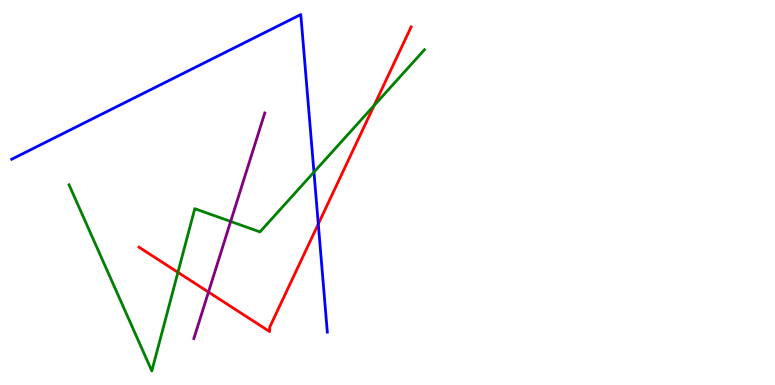[{'lines': ['blue', 'red'], 'intersections': [{'x': 4.11, 'y': 4.18}]}, {'lines': ['green', 'red'], 'intersections': [{'x': 2.3, 'y': 2.93}, {'x': 4.83, 'y': 7.26}]}, {'lines': ['purple', 'red'], 'intersections': [{'x': 2.69, 'y': 2.41}]}, {'lines': ['blue', 'green'], 'intersections': [{'x': 4.05, 'y': 5.53}]}, {'lines': ['blue', 'purple'], 'intersections': []}, {'lines': ['green', 'purple'], 'intersections': [{'x': 2.98, 'y': 4.25}]}]